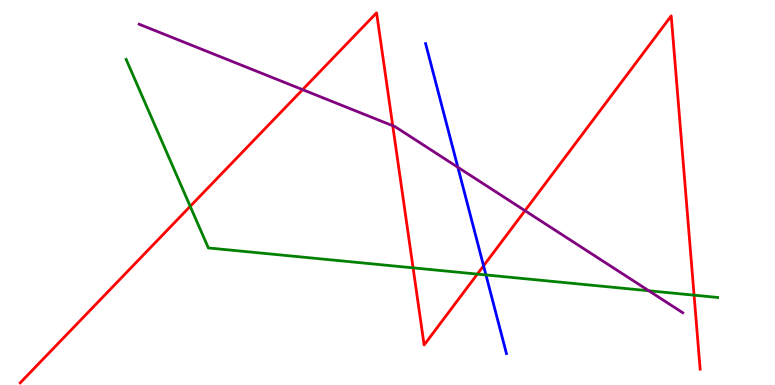[{'lines': ['blue', 'red'], 'intersections': [{'x': 6.24, 'y': 3.1}]}, {'lines': ['green', 'red'], 'intersections': [{'x': 2.45, 'y': 4.64}, {'x': 5.33, 'y': 3.04}, {'x': 6.16, 'y': 2.88}, {'x': 8.96, 'y': 2.33}]}, {'lines': ['purple', 'red'], 'intersections': [{'x': 3.9, 'y': 7.67}, {'x': 5.07, 'y': 6.73}, {'x': 6.77, 'y': 4.53}]}, {'lines': ['blue', 'green'], 'intersections': [{'x': 6.27, 'y': 2.86}]}, {'lines': ['blue', 'purple'], 'intersections': [{'x': 5.91, 'y': 5.66}]}, {'lines': ['green', 'purple'], 'intersections': [{'x': 8.37, 'y': 2.45}]}]